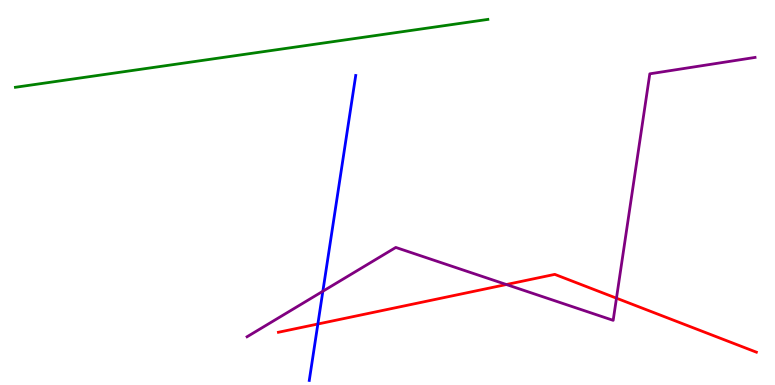[{'lines': ['blue', 'red'], 'intersections': [{'x': 4.1, 'y': 1.58}]}, {'lines': ['green', 'red'], 'intersections': []}, {'lines': ['purple', 'red'], 'intersections': [{'x': 6.53, 'y': 2.61}, {'x': 7.95, 'y': 2.26}]}, {'lines': ['blue', 'green'], 'intersections': []}, {'lines': ['blue', 'purple'], 'intersections': [{'x': 4.17, 'y': 2.44}]}, {'lines': ['green', 'purple'], 'intersections': []}]